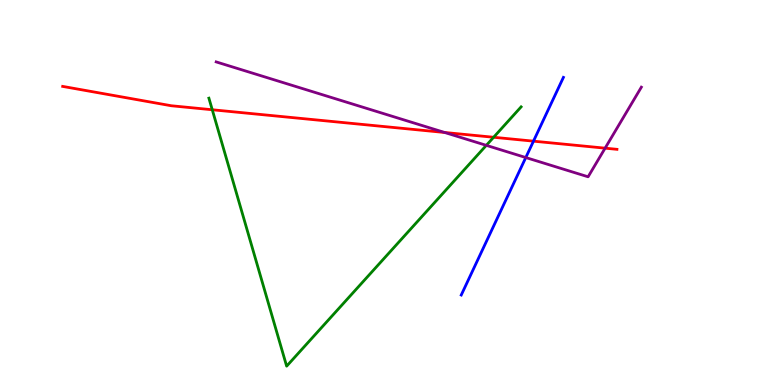[{'lines': ['blue', 'red'], 'intersections': [{'x': 6.88, 'y': 6.33}]}, {'lines': ['green', 'red'], 'intersections': [{'x': 2.74, 'y': 7.15}, {'x': 6.37, 'y': 6.43}]}, {'lines': ['purple', 'red'], 'intersections': [{'x': 5.74, 'y': 6.56}, {'x': 7.81, 'y': 6.15}]}, {'lines': ['blue', 'green'], 'intersections': []}, {'lines': ['blue', 'purple'], 'intersections': [{'x': 6.78, 'y': 5.91}]}, {'lines': ['green', 'purple'], 'intersections': [{'x': 6.28, 'y': 6.22}]}]